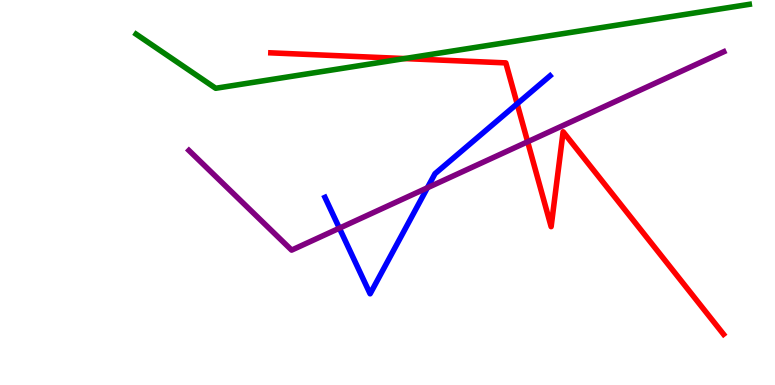[{'lines': ['blue', 'red'], 'intersections': [{'x': 6.67, 'y': 7.3}]}, {'lines': ['green', 'red'], 'intersections': [{'x': 5.22, 'y': 8.48}]}, {'lines': ['purple', 'red'], 'intersections': [{'x': 6.81, 'y': 6.32}]}, {'lines': ['blue', 'green'], 'intersections': []}, {'lines': ['blue', 'purple'], 'intersections': [{'x': 4.38, 'y': 4.07}, {'x': 5.51, 'y': 5.12}]}, {'lines': ['green', 'purple'], 'intersections': []}]